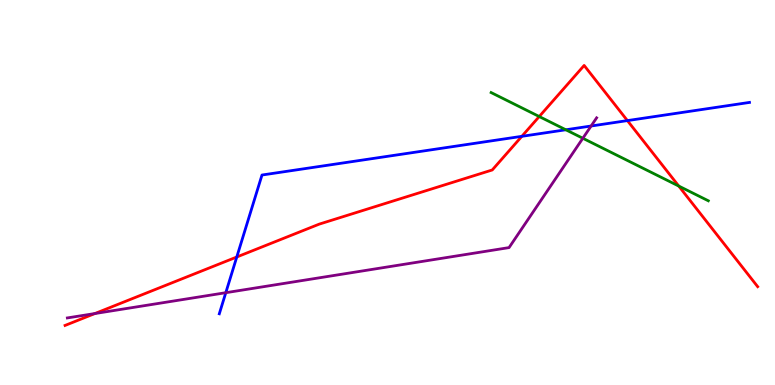[{'lines': ['blue', 'red'], 'intersections': [{'x': 3.06, 'y': 3.32}, {'x': 6.73, 'y': 6.46}, {'x': 8.1, 'y': 6.87}]}, {'lines': ['green', 'red'], 'intersections': [{'x': 6.96, 'y': 6.97}, {'x': 8.76, 'y': 5.17}]}, {'lines': ['purple', 'red'], 'intersections': [{'x': 1.22, 'y': 1.86}]}, {'lines': ['blue', 'green'], 'intersections': [{'x': 7.3, 'y': 6.63}]}, {'lines': ['blue', 'purple'], 'intersections': [{'x': 2.91, 'y': 2.4}, {'x': 7.63, 'y': 6.73}]}, {'lines': ['green', 'purple'], 'intersections': [{'x': 7.52, 'y': 6.41}]}]